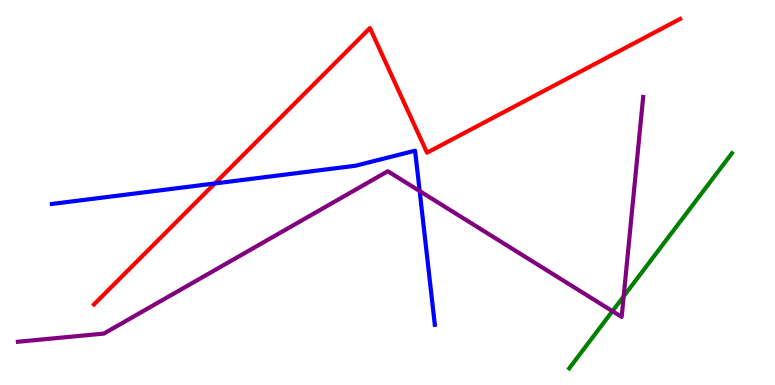[{'lines': ['blue', 'red'], 'intersections': [{'x': 2.77, 'y': 5.23}]}, {'lines': ['green', 'red'], 'intersections': []}, {'lines': ['purple', 'red'], 'intersections': []}, {'lines': ['blue', 'green'], 'intersections': []}, {'lines': ['blue', 'purple'], 'intersections': [{'x': 5.42, 'y': 5.04}]}, {'lines': ['green', 'purple'], 'intersections': [{'x': 7.9, 'y': 1.92}, {'x': 8.05, 'y': 2.3}]}]